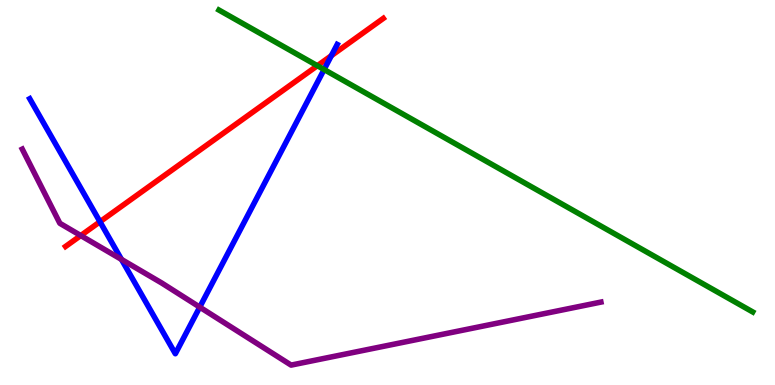[{'lines': ['blue', 'red'], 'intersections': [{'x': 1.29, 'y': 4.24}, {'x': 4.28, 'y': 8.55}]}, {'lines': ['green', 'red'], 'intersections': [{'x': 4.1, 'y': 8.29}]}, {'lines': ['purple', 'red'], 'intersections': [{'x': 1.04, 'y': 3.88}]}, {'lines': ['blue', 'green'], 'intersections': [{'x': 4.18, 'y': 8.19}]}, {'lines': ['blue', 'purple'], 'intersections': [{'x': 1.57, 'y': 3.26}, {'x': 2.58, 'y': 2.02}]}, {'lines': ['green', 'purple'], 'intersections': []}]